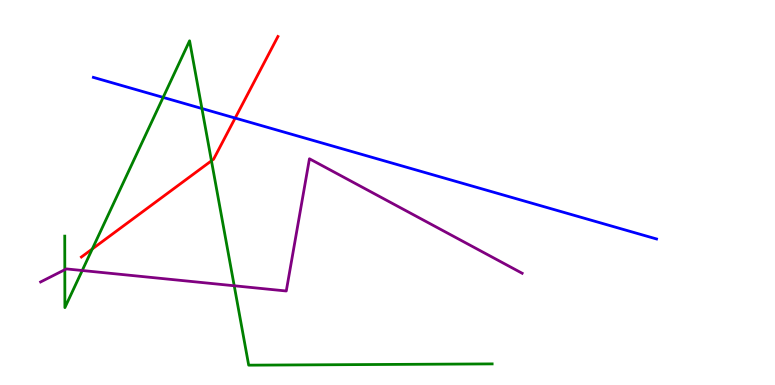[{'lines': ['blue', 'red'], 'intersections': [{'x': 3.03, 'y': 6.93}]}, {'lines': ['green', 'red'], 'intersections': [{'x': 1.19, 'y': 3.53}, {'x': 2.73, 'y': 5.82}]}, {'lines': ['purple', 'red'], 'intersections': []}, {'lines': ['blue', 'green'], 'intersections': [{'x': 2.1, 'y': 7.47}, {'x': 2.61, 'y': 7.18}]}, {'lines': ['blue', 'purple'], 'intersections': []}, {'lines': ['green', 'purple'], 'intersections': [{'x': 0.836, 'y': 2.99}, {'x': 1.06, 'y': 2.97}, {'x': 3.02, 'y': 2.58}]}]